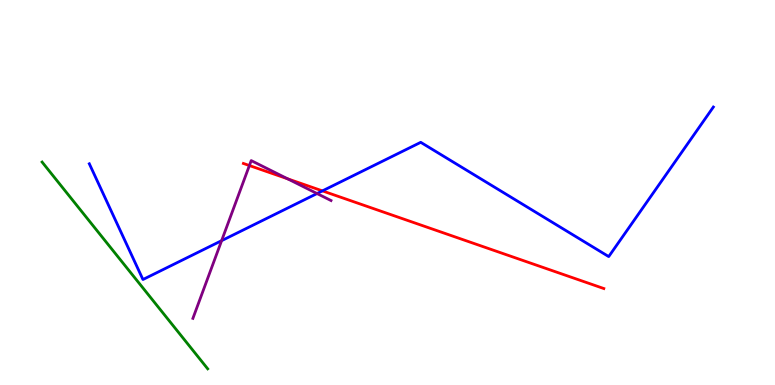[{'lines': ['blue', 'red'], 'intersections': [{'x': 4.16, 'y': 5.04}]}, {'lines': ['green', 'red'], 'intersections': []}, {'lines': ['purple', 'red'], 'intersections': [{'x': 3.22, 'y': 5.7}, {'x': 3.71, 'y': 5.36}]}, {'lines': ['blue', 'green'], 'intersections': []}, {'lines': ['blue', 'purple'], 'intersections': [{'x': 2.86, 'y': 3.75}, {'x': 4.09, 'y': 4.97}]}, {'lines': ['green', 'purple'], 'intersections': []}]